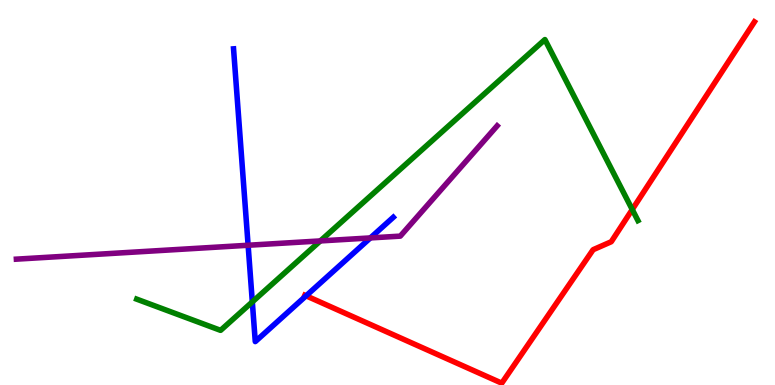[{'lines': ['blue', 'red'], 'intersections': [{'x': 3.95, 'y': 2.32}]}, {'lines': ['green', 'red'], 'intersections': [{'x': 8.16, 'y': 4.56}]}, {'lines': ['purple', 'red'], 'intersections': []}, {'lines': ['blue', 'green'], 'intersections': [{'x': 3.26, 'y': 2.16}]}, {'lines': ['blue', 'purple'], 'intersections': [{'x': 3.2, 'y': 3.63}, {'x': 4.78, 'y': 3.82}]}, {'lines': ['green', 'purple'], 'intersections': [{'x': 4.13, 'y': 3.74}]}]